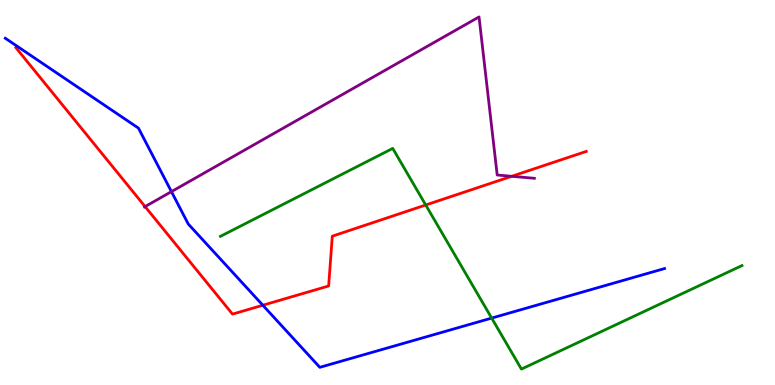[{'lines': ['blue', 'red'], 'intersections': [{'x': 3.39, 'y': 2.07}]}, {'lines': ['green', 'red'], 'intersections': [{'x': 5.49, 'y': 4.68}]}, {'lines': ['purple', 'red'], 'intersections': [{'x': 1.87, 'y': 4.63}, {'x': 6.6, 'y': 5.42}]}, {'lines': ['blue', 'green'], 'intersections': [{'x': 6.34, 'y': 1.74}]}, {'lines': ['blue', 'purple'], 'intersections': [{'x': 2.21, 'y': 5.02}]}, {'lines': ['green', 'purple'], 'intersections': []}]